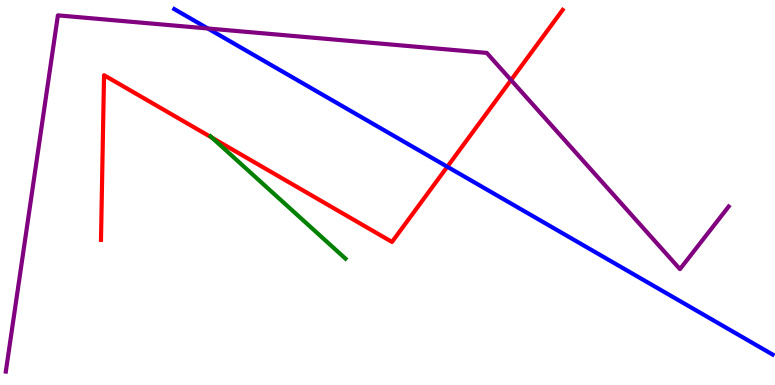[{'lines': ['blue', 'red'], 'intersections': [{'x': 5.77, 'y': 5.67}]}, {'lines': ['green', 'red'], 'intersections': [{'x': 2.74, 'y': 6.42}]}, {'lines': ['purple', 'red'], 'intersections': [{'x': 6.59, 'y': 7.92}]}, {'lines': ['blue', 'green'], 'intersections': []}, {'lines': ['blue', 'purple'], 'intersections': [{'x': 2.68, 'y': 9.26}]}, {'lines': ['green', 'purple'], 'intersections': []}]